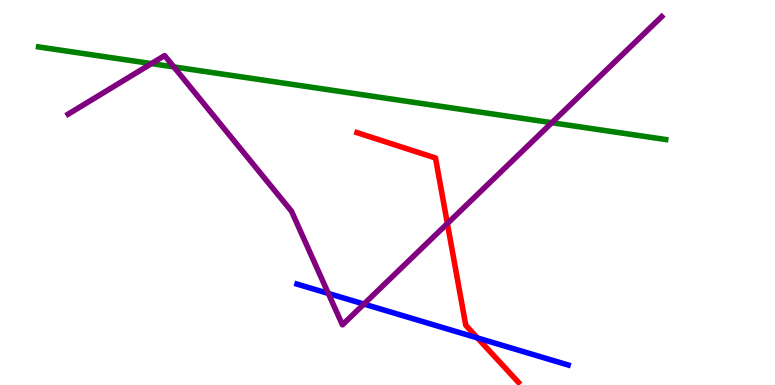[{'lines': ['blue', 'red'], 'intersections': [{'x': 6.16, 'y': 1.22}]}, {'lines': ['green', 'red'], 'intersections': []}, {'lines': ['purple', 'red'], 'intersections': [{'x': 5.77, 'y': 4.19}]}, {'lines': ['blue', 'green'], 'intersections': []}, {'lines': ['blue', 'purple'], 'intersections': [{'x': 4.24, 'y': 2.38}, {'x': 4.7, 'y': 2.1}]}, {'lines': ['green', 'purple'], 'intersections': [{'x': 1.95, 'y': 8.35}, {'x': 2.24, 'y': 8.26}, {'x': 7.12, 'y': 6.81}]}]